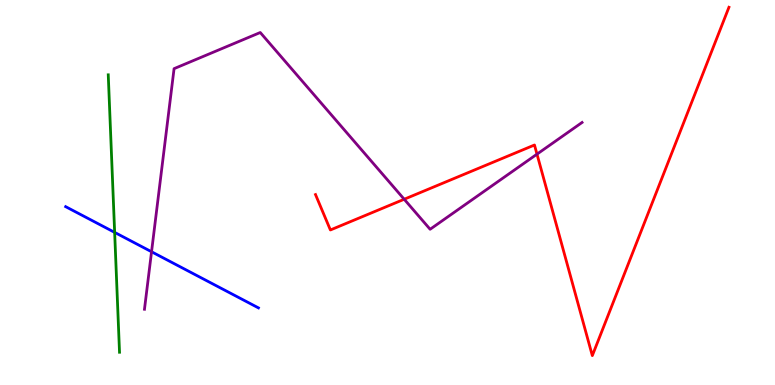[{'lines': ['blue', 'red'], 'intersections': []}, {'lines': ['green', 'red'], 'intersections': []}, {'lines': ['purple', 'red'], 'intersections': [{'x': 5.22, 'y': 4.82}, {'x': 6.93, 'y': 6.0}]}, {'lines': ['blue', 'green'], 'intersections': [{'x': 1.48, 'y': 3.96}]}, {'lines': ['blue', 'purple'], 'intersections': [{'x': 1.96, 'y': 3.46}]}, {'lines': ['green', 'purple'], 'intersections': []}]